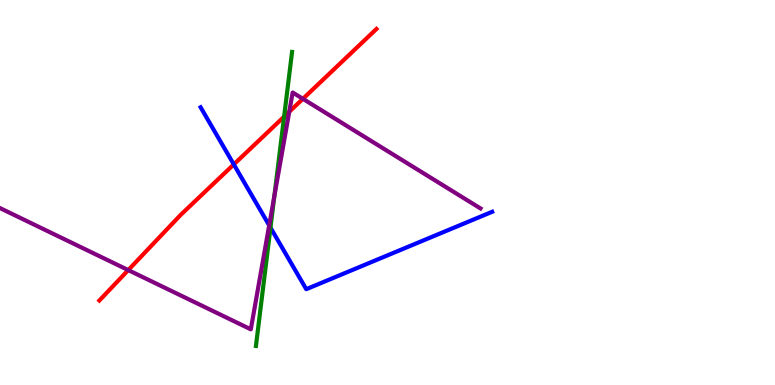[{'lines': ['blue', 'red'], 'intersections': [{'x': 3.02, 'y': 5.73}]}, {'lines': ['green', 'red'], 'intersections': [{'x': 3.67, 'y': 6.97}]}, {'lines': ['purple', 'red'], 'intersections': [{'x': 1.65, 'y': 2.98}, {'x': 3.73, 'y': 7.1}, {'x': 3.91, 'y': 7.43}]}, {'lines': ['blue', 'green'], 'intersections': [{'x': 3.49, 'y': 4.09}]}, {'lines': ['blue', 'purple'], 'intersections': [{'x': 3.47, 'y': 4.15}]}, {'lines': ['green', 'purple'], 'intersections': [{'x': 3.54, 'y': 4.9}]}]